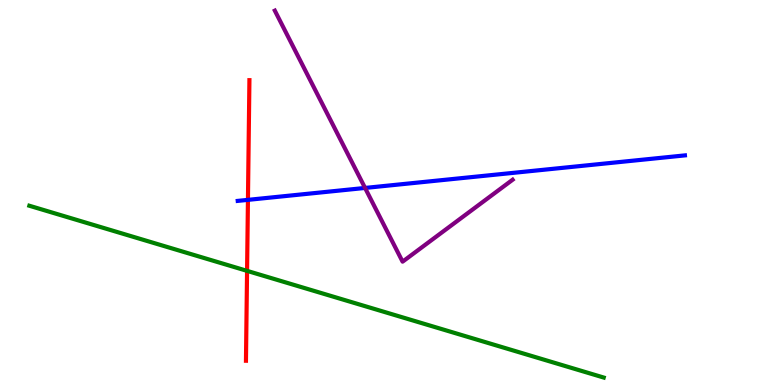[{'lines': ['blue', 'red'], 'intersections': [{'x': 3.2, 'y': 4.81}]}, {'lines': ['green', 'red'], 'intersections': [{'x': 3.19, 'y': 2.96}]}, {'lines': ['purple', 'red'], 'intersections': []}, {'lines': ['blue', 'green'], 'intersections': []}, {'lines': ['blue', 'purple'], 'intersections': [{'x': 4.71, 'y': 5.12}]}, {'lines': ['green', 'purple'], 'intersections': []}]